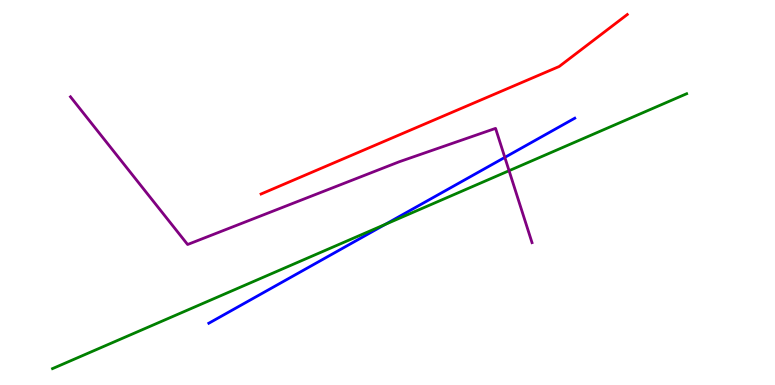[{'lines': ['blue', 'red'], 'intersections': []}, {'lines': ['green', 'red'], 'intersections': []}, {'lines': ['purple', 'red'], 'intersections': []}, {'lines': ['blue', 'green'], 'intersections': [{'x': 4.97, 'y': 4.17}]}, {'lines': ['blue', 'purple'], 'intersections': [{'x': 6.51, 'y': 5.91}]}, {'lines': ['green', 'purple'], 'intersections': [{'x': 6.57, 'y': 5.57}]}]